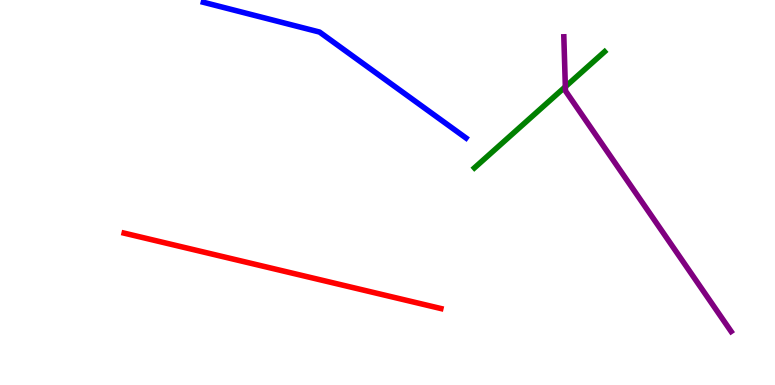[{'lines': ['blue', 'red'], 'intersections': []}, {'lines': ['green', 'red'], 'intersections': []}, {'lines': ['purple', 'red'], 'intersections': []}, {'lines': ['blue', 'green'], 'intersections': []}, {'lines': ['blue', 'purple'], 'intersections': []}, {'lines': ['green', 'purple'], 'intersections': [{'x': 7.29, 'y': 7.75}]}]